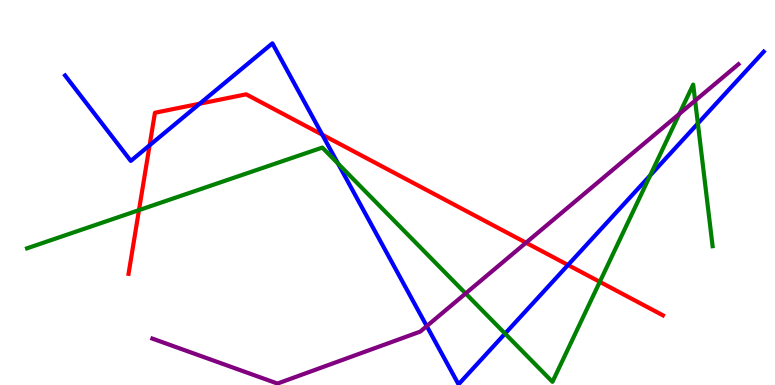[{'lines': ['blue', 'red'], 'intersections': [{'x': 1.93, 'y': 6.23}, {'x': 2.58, 'y': 7.31}, {'x': 4.16, 'y': 6.5}, {'x': 7.33, 'y': 3.12}]}, {'lines': ['green', 'red'], 'intersections': [{'x': 1.79, 'y': 4.54}, {'x': 7.74, 'y': 2.68}]}, {'lines': ['purple', 'red'], 'intersections': [{'x': 6.79, 'y': 3.7}]}, {'lines': ['blue', 'green'], 'intersections': [{'x': 4.36, 'y': 5.75}, {'x': 6.52, 'y': 1.34}, {'x': 8.39, 'y': 5.44}, {'x': 9.0, 'y': 6.79}]}, {'lines': ['blue', 'purple'], 'intersections': [{'x': 5.51, 'y': 1.53}]}, {'lines': ['green', 'purple'], 'intersections': [{'x': 6.01, 'y': 2.38}, {'x': 8.77, 'y': 7.04}, {'x': 8.97, 'y': 7.39}]}]